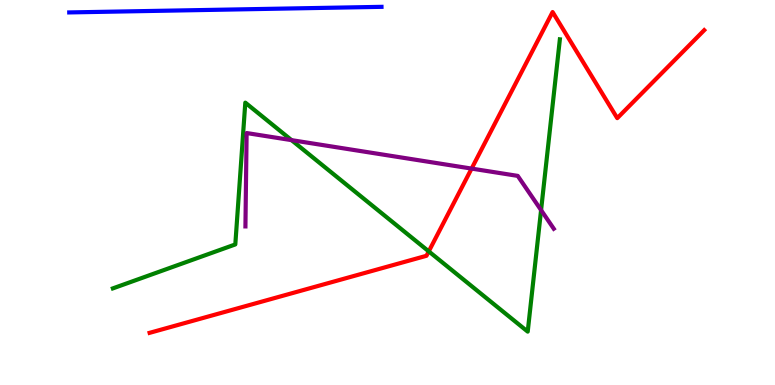[{'lines': ['blue', 'red'], 'intersections': []}, {'lines': ['green', 'red'], 'intersections': [{'x': 5.53, 'y': 3.47}]}, {'lines': ['purple', 'red'], 'intersections': [{'x': 6.09, 'y': 5.62}]}, {'lines': ['blue', 'green'], 'intersections': []}, {'lines': ['blue', 'purple'], 'intersections': []}, {'lines': ['green', 'purple'], 'intersections': [{'x': 3.76, 'y': 6.36}, {'x': 6.98, 'y': 4.54}]}]